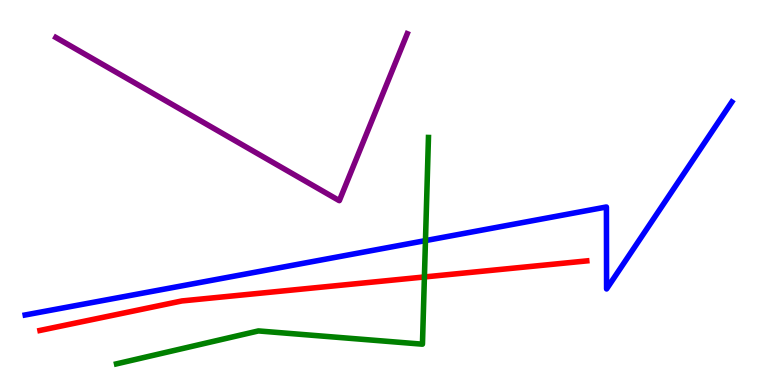[{'lines': ['blue', 'red'], 'intersections': []}, {'lines': ['green', 'red'], 'intersections': [{'x': 5.48, 'y': 2.81}]}, {'lines': ['purple', 'red'], 'intersections': []}, {'lines': ['blue', 'green'], 'intersections': [{'x': 5.49, 'y': 3.75}]}, {'lines': ['blue', 'purple'], 'intersections': []}, {'lines': ['green', 'purple'], 'intersections': []}]